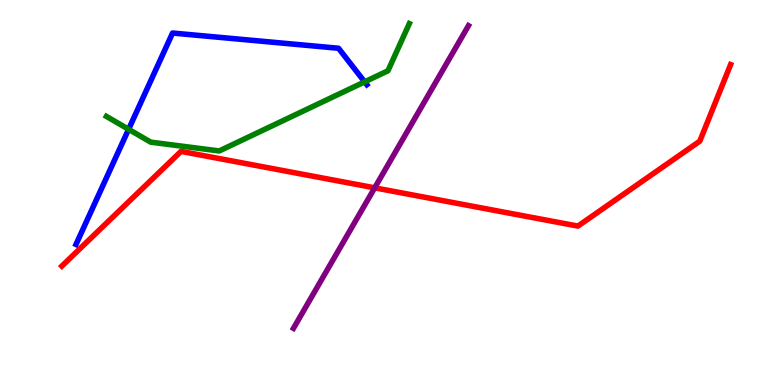[{'lines': ['blue', 'red'], 'intersections': []}, {'lines': ['green', 'red'], 'intersections': []}, {'lines': ['purple', 'red'], 'intersections': [{'x': 4.83, 'y': 5.12}]}, {'lines': ['blue', 'green'], 'intersections': [{'x': 1.66, 'y': 6.64}, {'x': 4.71, 'y': 7.87}]}, {'lines': ['blue', 'purple'], 'intersections': []}, {'lines': ['green', 'purple'], 'intersections': []}]